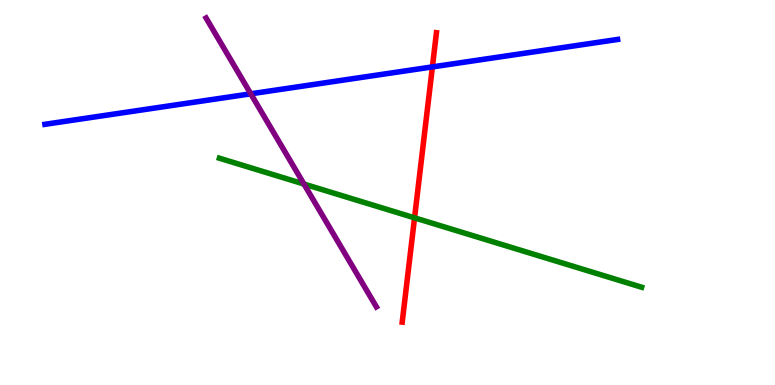[{'lines': ['blue', 'red'], 'intersections': [{'x': 5.58, 'y': 8.26}]}, {'lines': ['green', 'red'], 'intersections': [{'x': 5.35, 'y': 4.34}]}, {'lines': ['purple', 'red'], 'intersections': []}, {'lines': ['blue', 'green'], 'intersections': []}, {'lines': ['blue', 'purple'], 'intersections': [{'x': 3.24, 'y': 7.56}]}, {'lines': ['green', 'purple'], 'intersections': [{'x': 3.92, 'y': 5.22}]}]